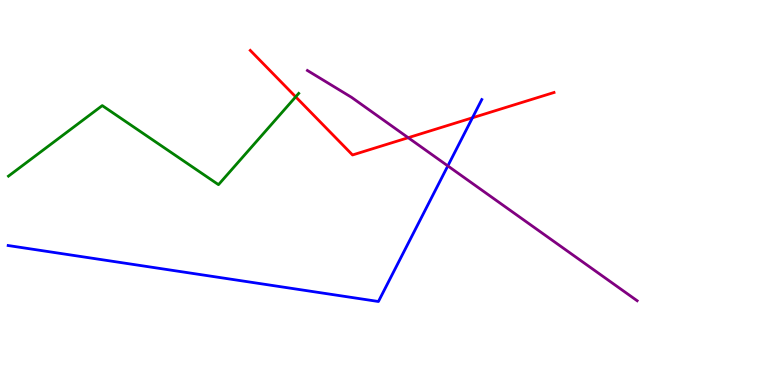[{'lines': ['blue', 'red'], 'intersections': [{'x': 6.1, 'y': 6.94}]}, {'lines': ['green', 'red'], 'intersections': [{'x': 3.82, 'y': 7.48}]}, {'lines': ['purple', 'red'], 'intersections': [{'x': 5.27, 'y': 6.42}]}, {'lines': ['blue', 'green'], 'intersections': []}, {'lines': ['blue', 'purple'], 'intersections': [{'x': 5.78, 'y': 5.69}]}, {'lines': ['green', 'purple'], 'intersections': []}]